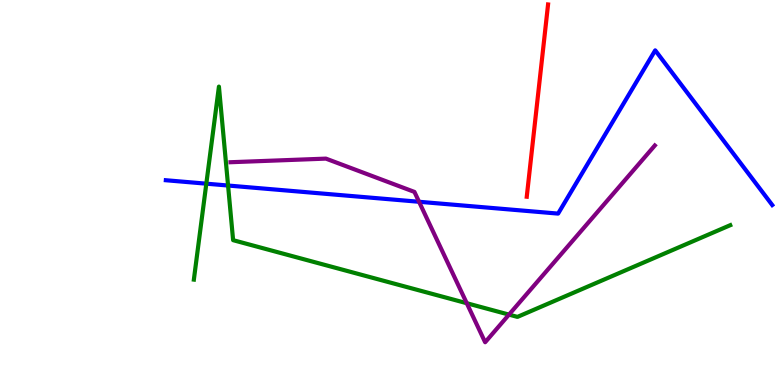[{'lines': ['blue', 'red'], 'intersections': []}, {'lines': ['green', 'red'], 'intersections': []}, {'lines': ['purple', 'red'], 'intersections': []}, {'lines': ['blue', 'green'], 'intersections': [{'x': 2.66, 'y': 5.23}, {'x': 2.94, 'y': 5.18}]}, {'lines': ['blue', 'purple'], 'intersections': [{'x': 5.41, 'y': 4.76}]}, {'lines': ['green', 'purple'], 'intersections': [{'x': 6.02, 'y': 2.12}, {'x': 6.57, 'y': 1.83}]}]